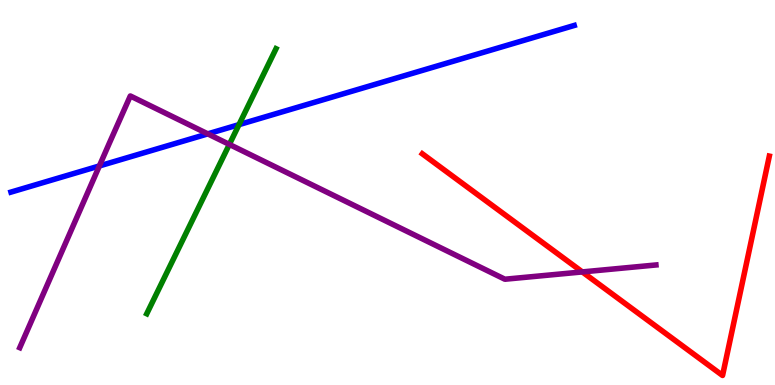[{'lines': ['blue', 'red'], 'intersections': []}, {'lines': ['green', 'red'], 'intersections': []}, {'lines': ['purple', 'red'], 'intersections': [{'x': 7.51, 'y': 2.94}]}, {'lines': ['blue', 'green'], 'intersections': [{'x': 3.08, 'y': 6.76}]}, {'lines': ['blue', 'purple'], 'intersections': [{'x': 1.28, 'y': 5.69}, {'x': 2.68, 'y': 6.52}]}, {'lines': ['green', 'purple'], 'intersections': [{'x': 2.96, 'y': 6.25}]}]